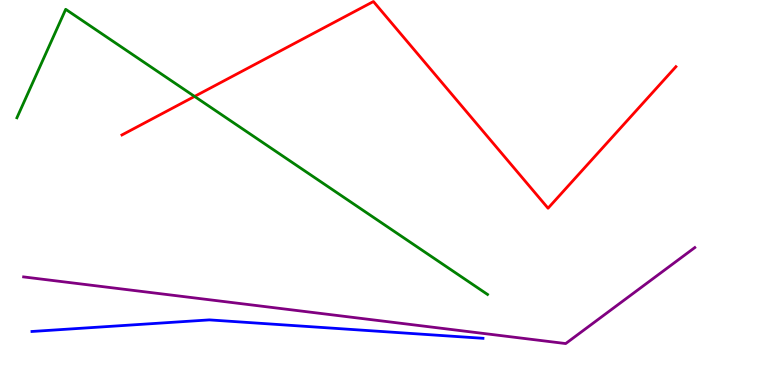[{'lines': ['blue', 'red'], 'intersections': []}, {'lines': ['green', 'red'], 'intersections': [{'x': 2.51, 'y': 7.5}]}, {'lines': ['purple', 'red'], 'intersections': []}, {'lines': ['blue', 'green'], 'intersections': []}, {'lines': ['blue', 'purple'], 'intersections': []}, {'lines': ['green', 'purple'], 'intersections': []}]